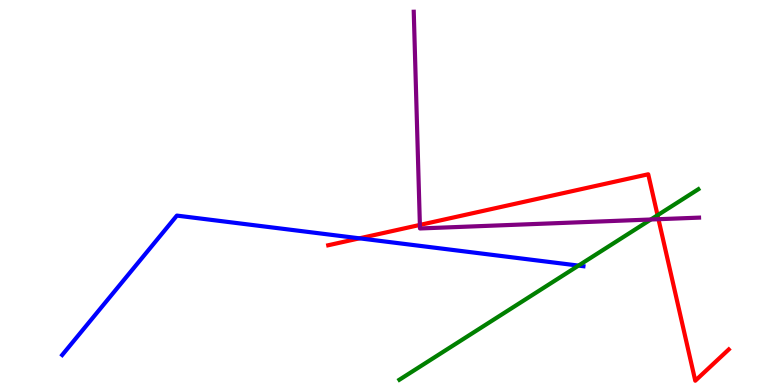[{'lines': ['blue', 'red'], 'intersections': [{'x': 4.64, 'y': 3.81}]}, {'lines': ['green', 'red'], 'intersections': [{'x': 8.48, 'y': 4.41}]}, {'lines': ['purple', 'red'], 'intersections': [{'x': 5.42, 'y': 4.16}, {'x': 8.5, 'y': 4.31}]}, {'lines': ['blue', 'green'], 'intersections': [{'x': 7.46, 'y': 3.1}]}, {'lines': ['blue', 'purple'], 'intersections': []}, {'lines': ['green', 'purple'], 'intersections': [{'x': 8.4, 'y': 4.3}]}]